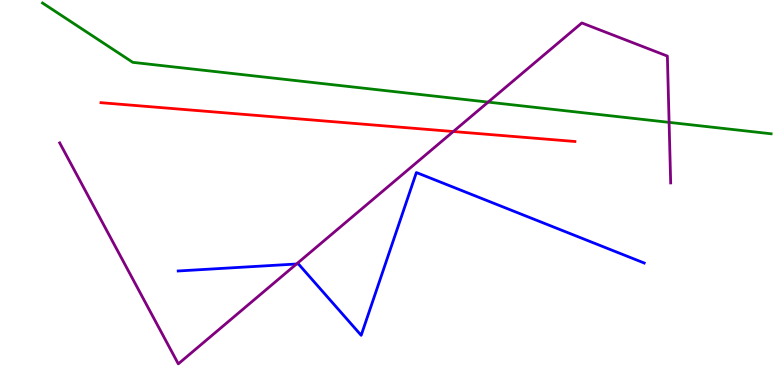[{'lines': ['blue', 'red'], 'intersections': []}, {'lines': ['green', 'red'], 'intersections': []}, {'lines': ['purple', 'red'], 'intersections': [{'x': 5.85, 'y': 6.58}]}, {'lines': ['blue', 'green'], 'intersections': []}, {'lines': ['blue', 'purple'], 'intersections': [{'x': 3.83, 'y': 3.14}]}, {'lines': ['green', 'purple'], 'intersections': [{'x': 6.3, 'y': 7.35}, {'x': 8.63, 'y': 6.82}]}]